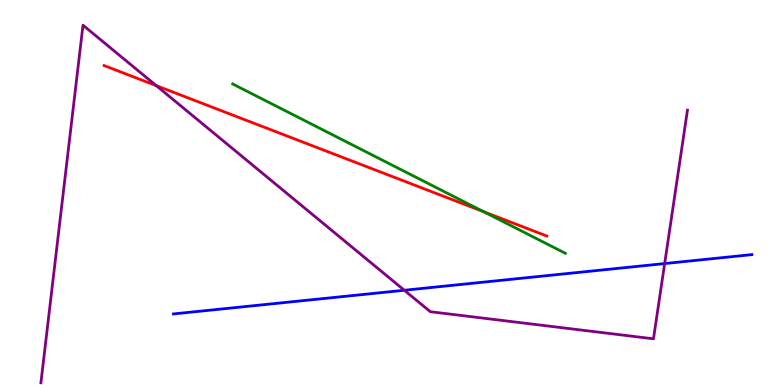[{'lines': ['blue', 'red'], 'intersections': []}, {'lines': ['green', 'red'], 'intersections': [{'x': 6.24, 'y': 4.5}]}, {'lines': ['purple', 'red'], 'intersections': [{'x': 2.02, 'y': 7.78}]}, {'lines': ['blue', 'green'], 'intersections': []}, {'lines': ['blue', 'purple'], 'intersections': [{'x': 5.22, 'y': 2.46}, {'x': 8.58, 'y': 3.15}]}, {'lines': ['green', 'purple'], 'intersections': []}]